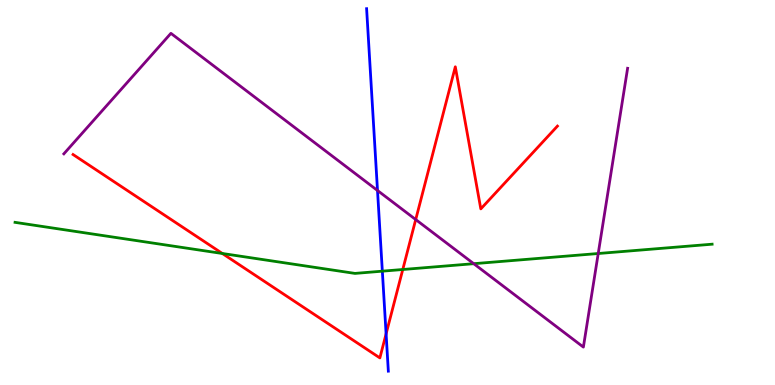[{'lines': ['blue', 'red'], 'intersections': [{'x': 4.98, 'y': 1.33}]}, {'lines': ['green', 'red'], 'intersections': [{'x': 2.87, 'y': 3.42}, {'x': 5.2, 'y': 3.0}]}, {'lines': ['purple', 'red'], 'intersections': [{'x': 5.36, 'y': 4.3}]}, {'lines': ['blue', 'green'], 'intersections': [{'x': 4.93, 'y': 2.96}]}, {'lines': ['blue', 'purple'], 'intersections': [{'x': 4.87, 'y': 5.05}]}, {'lines': ['green', 'purple'], 'intersections': [{'x': 6.11, 'y': 3.15}, {'x': 7.72, 'y': 3.42}]}]